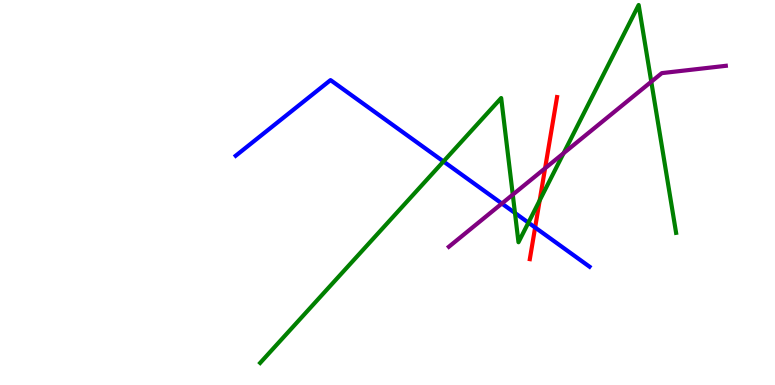[{'lines': ['blue', 'red'], 'intersections': [{'x': 6.9, 'y': 4.09}]}, {'lines': ['green', 'red'], 'intersections': [{'x': 6.96, 'y': 4.8}]}, {'lines': ['purple', 'red'], 'intersections': [{'x': 7.03, 'y': 5.63}]}, {'lines': ['blue', 'green'], 'intersections': [{'x': 5.72, 'y': 5.81}, {'x': 6.64, 'y': 4.47}, {'x': 6.82, 'y': 4.22}]}, {'lines': ['blue', 'purple'], 'intersections': [{'x': 6.48, 'y': 4.71}]}, {'lines': ['green', 'purple'], 'intersections': [{'x': 6.62, 'y': 4.94}, {'x': 7.27, 'y': 6.02}, {'x': 8.4, 'y': 7.88}]}]